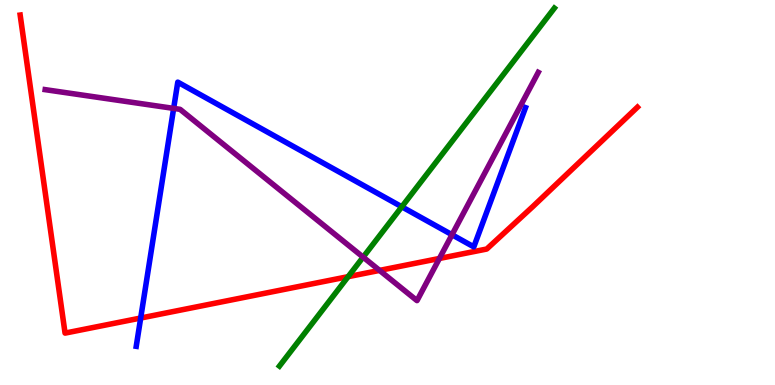[{'lines': ['blue', 'red'], 'intersections': [{'x': 1.82, 'y': 1.74}]}, {'lines': ['green', 'red'], 'intersections': [{'x': 4.49, 'y': 2.81}]}, {'lines': ['purple', 'red'], 'intersections': [{'x': 4.9, 'y': 2.98}, {'x': 5.67, 'y': 3.29}]}, {'lines': ['blue', 'green'], 'intersections': [{'x': 5.18, 'y': 4.63}]}, {'lines': ['blue', 'purple'], 'intersections': [{'x': 2.24, 'y': 7.18}, {'x': 5.83, 'y': 3.9}]}, {'lines': ['green', 'purple'], 'intersections': [{'x': 4.69, 'y': 3.32}]}]